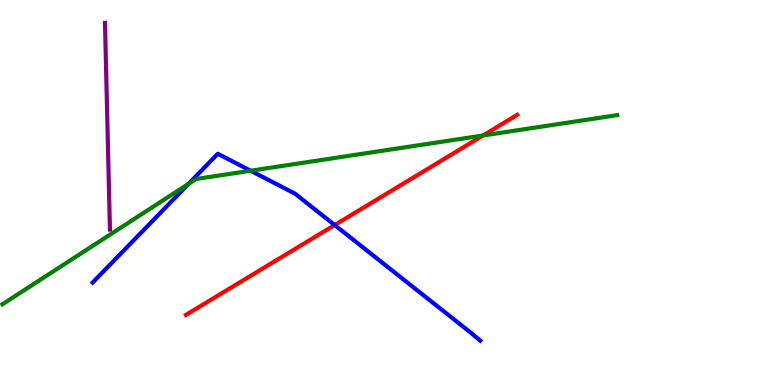[{'lines': ['blue', 'red'], 'intersections': [{'x': 4.32, 'y': 4.15}]}, {'lines': ['green', 'red'], 'intersections': [{'x': 6.23, 'y': 6.48}]}, {'lines': ['purple', 'red'], 'intersections': []}, {'lines': ['blue', 'green'], 'intersections': [{'x': 2.43, 'y': 5.23}, {'x': 3.23, 'y': 5.57}]}, {'lines': ['blue', 'purple'], 'intersections': []}, {'lines': ['green', 'purple'], 'intersections': []}]